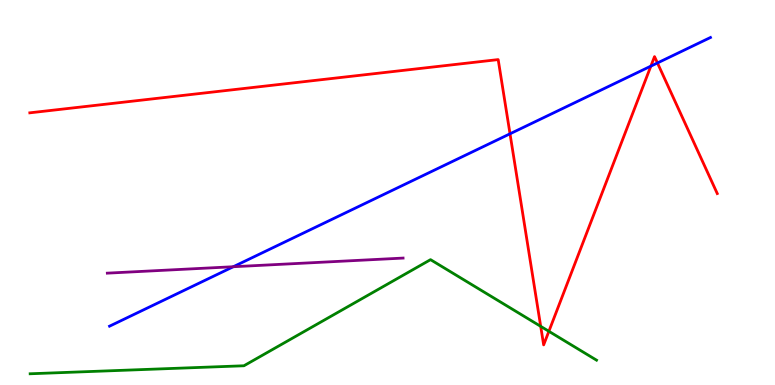[{'lines': ['blue', 'red'], 'intersections': [{'x': 6.58, 'y': 6.52}, {'x': 8.4, 'y': 8.28}, {'x': 8.48, 'y': 8.36}]}, {'lines': ['green', 'red'], 'intersections': [{'x': 6.98, 'y': 1.52}, {'x': 7.08, 'y': 1.39}]}, {'lines': ['purple', 'red'], 'intersections': []}, {'lines': ['blue', 'green'], 'intersections': []}, {'lines': ['blue', 'purple'], 'intersections': [{'x': 3.01, 'y': 3.07}]}, {'lines': ['green', 'purple'], 'intersections': []}]